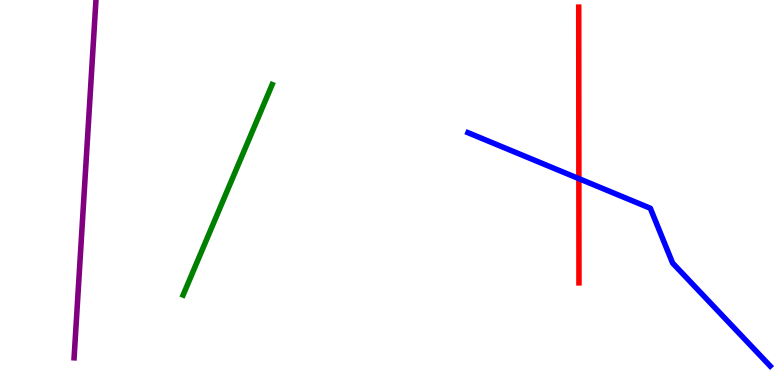[{'lines': ['blue', 'red'], 'intersections': [{'x': 7.47, 'y': 5.36}]}, {'lines': ['green', 'red'], 'intersections': []}, {'lines': ['purple', 'red'], 'intersections': []}, {'lines': ['blue', 'green'], 'intersections': []}, {'lines': ['blue', 'purple'], 'intersections': []}, {'lines': ['green', 'purple'], 'intersections': []}]